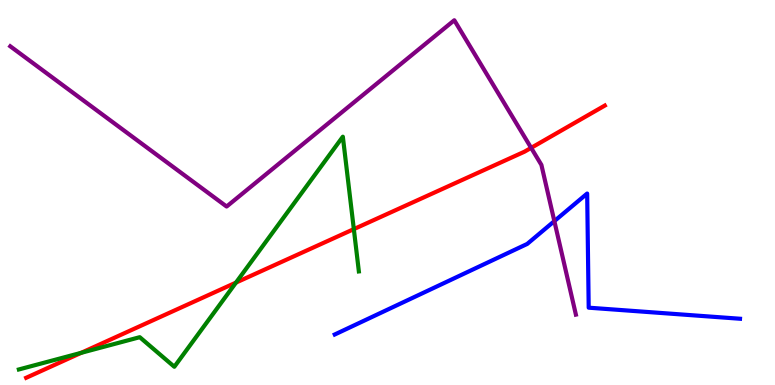[{'lines': ['blue', 'red'], 'intersections': []}, {'lines': ['green', 'red'], 'intersections': [{'x': 1.05, 'y': 0.836}, {'x': 3.04, 'y': 2.66}, {'x': 4.57, 'y': 4.05}]}, {'lines': ['purple', 'red'], 'intersections': [{'x': 6.85, 'y': 6.16}]}, {'lines': ['blue', 'green'], 'intersections': []}, {'lines': ['blue', 'purple'], 'intersections': [{'x': 7.15, 'y': 4.26}]}, {'lines': ['green', 'purple'], 'intersections': []}]